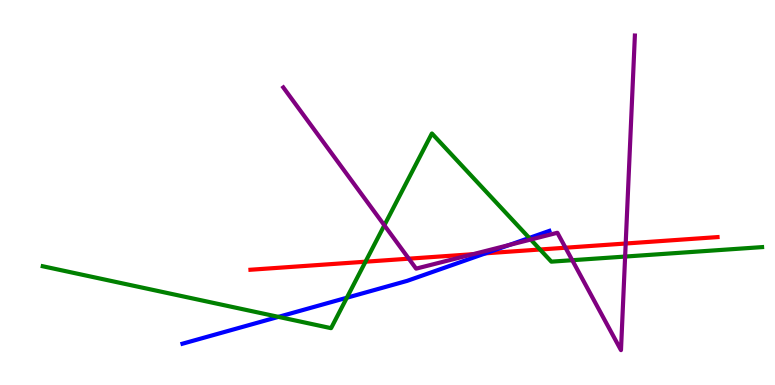[{'lines': ['blue', 'red'], 'intersections': [{'x': 6.27, 'y': 3.42}]}, {'lines': ['green', 'red'], 'intersections': [{'x': 4.72, 'y': 3.2}, {'x': 6.97, 'y': 3.52}]}, {'lines': ['purple', 'red'], 'intersections': [{'x': 5.27, 'y': 3.28}, {'x': 6.1, 'y': 3.4}, {'x': 7.3, 'y': 3.57}, {'x': 8.07, 'y': 3.67}]}, {'lines': ['blue', 'green'], 'intersections': [{'x': 3.59, 'y': 1.77}, {'x': 4.48, 'y': 2.27}, {'x': 6.83, 'y': 3.82}]}, {'lines': ['blue', 'purple'], 'intersections': [{'x': 6.57, 'y': 3.64}]}, {'lines': ['green', 'purple'], 'intersections': [{'x': 4.96, 'y': 4.15}, {'x': 6.85, 'y': 3.78}, {'x': 7.38, 'y': 3.24}, {'x': 8.07, 'y': 3.34}]}]